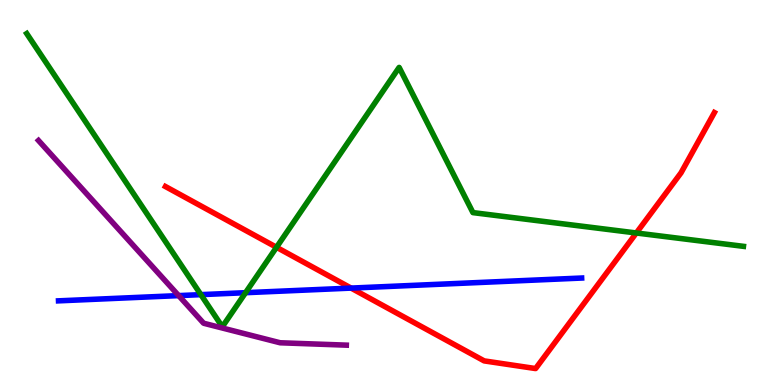[{'lines': ['blue', 'red'], 'intersections': [{'x': 4.53, 'y': 2.52}]}, {'lines': ['green', 'red'], 'intersections': [{'x': 3.57, 'y': 3.58}, {'x': 8.21, 'y': 3.95}]}, {'lines': ['purple', 'red'], 'intersections': []}, {'lines': ['blue', 'green'], 'intersections': [{'x': 2.59, 'y': 2.35}, {'x': 3.17, 'y': 2.4}]}, {'lines': ['blue', 'purple'], 'intersections': [{'x': 2.31, 'y': 2.32}]}, {'lines': ['green', 'purple'], 'intersections': []}]